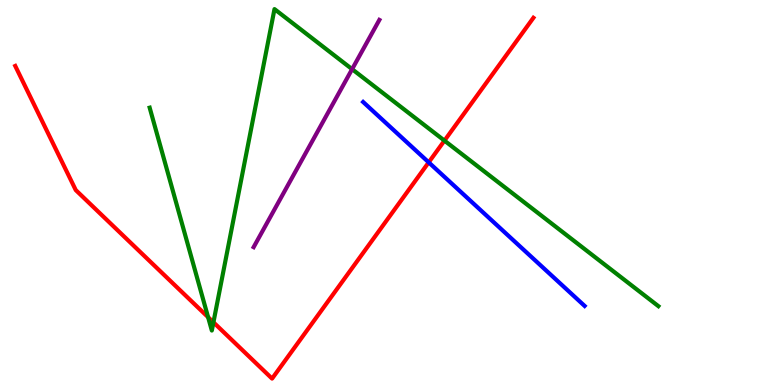[{'lines': ['blue', 'red'], 'intersections': [{'x': 5.53, 'y': 5.78}]}, {'lines': ['green', 'red'], 'intersections': [{'x': 2.69, 'y': 1.76}, {'x': 2.75, 'y': 1.63}, {'x': 5.73, 'y': 6.35}]}, {'lines': ['purple', 'red'], 'intersections': []}, {'lines': ['blue', 'green'], 'intersections': []}, {'lines': ['blue', 'purple'], 'intersections': []}, {'lines': ['green', 'purple'], 'intersections': [{'x': 4.54, 'y': 8.2}]}]